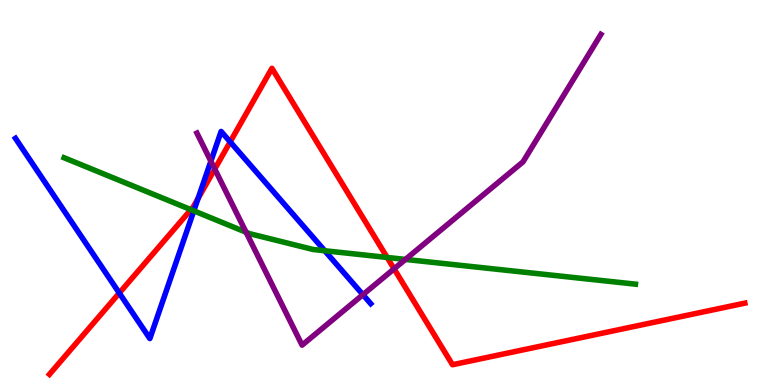[{'lines': ['blue', 'red'], 'intersections': [{'x': 1.54, 'y': 2.39}, {'x': 2.56, 'y': 4.85}, {'x': 2.97, 'y': 6.31}]}, {'lines': ['green', 'red'], 'intersections': [{'x': 2.46, 'y': 4.55}, {'x': 5.0, 'y': 3.31}]}, {'lines': ['purple', 'red'], 'intersections': [{'x': 2.77, 'y': 5.61}, {'x': 5.08, 'y': 3.02}]}, {'lines': ['blue', 'green'], 'intersections': [{'x': 2.5, 'y': 4.52}, {'x': 4.19, 'y': 3.49}]}, {'lines': ['blue', 'purple'], 'intersections': [{'x': 2.72, 'y': 5.81}, {'x': 4.68, 'y': 2.35}]}, {'lines': ['green', 'purple'], 'intersections': [{'x': 3.18, 'y': 3.97}, {'x': 5.23, 'y': 3.26}]}]